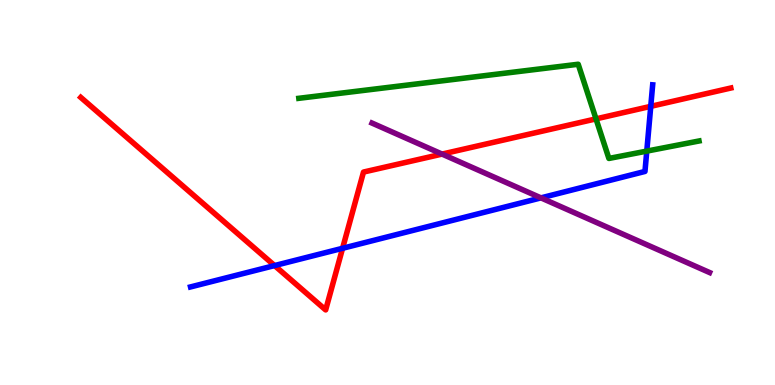[{'lines': ['blue', 'red'], 'intersections': [{'x': 3.54, 'y': 3.1}, {'x': 4.42, 'y': 3.55}, {'x': 8.4, 'y': 7.24}]}, {'lines': ['green', 'red'], 'intersections': [{'x': 7.69, 'y': 6.91}]}, {'lines': ['purple', 'red'], 'intersections': [{'x': 5.7, 'y': 6.0}]}, {'lines': ['blue', 'green'], 'intersections': [{'x': 8.35, 'y': 6.08}]}, {'lines': ['blue', 'purple'], 'intersections': [{'x': 6.98, 'y': 4.86}]}, {'lines': ['green', 'purple'], 'intersections': []}]